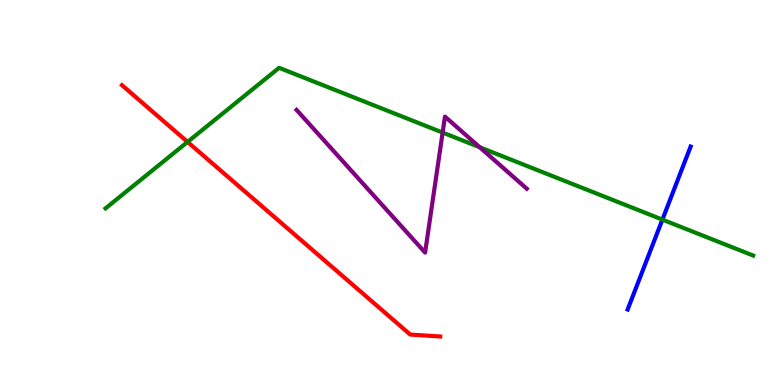[{'lines': ['blue', 'red'], 'intersections': []}, {'lines': ['green', 'red'], 'intersections': [{'x': 2.42, 'y': 6.31}]}, {'lines': ['purple', 'red'], 'intersections': []}, {'lines': ['blue', 'green'], 'intersections': [{'x': 8.55, 'y': 4.3}]}, {'lines': ['blue', 'purple'], 'intersections': []}, {'lines': ['green', 'purple'], 'intersections': [{'x': 5.71, 'y': 6.56}, {'x': 6.19, 'y': 6.17}]}]